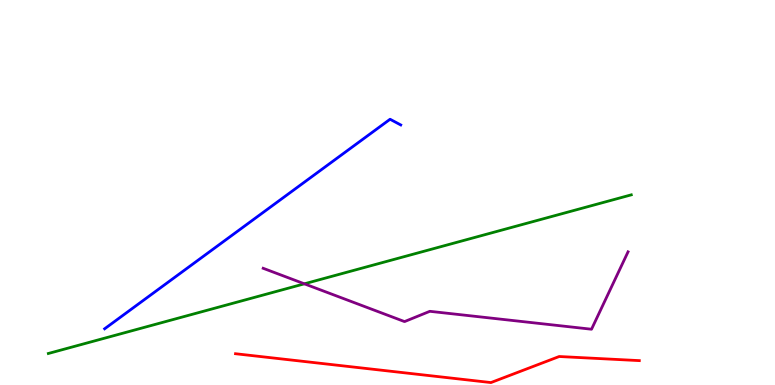[{'lines': ['blue', 'red'], 'intersections': []}, {'lines': ['green', 'red'], 'intersections': []}, {'lines': ['purple', 'red'], 'intersections': []}, {'lines': ['blue', 'green'], 'intersections': []}, {'lines': ['blue', 'purple'], 'intersections': []}, {'lines': ['green', 'purple'], 'intersections': [{'x': 3.93, 'y': 2.63}]}]